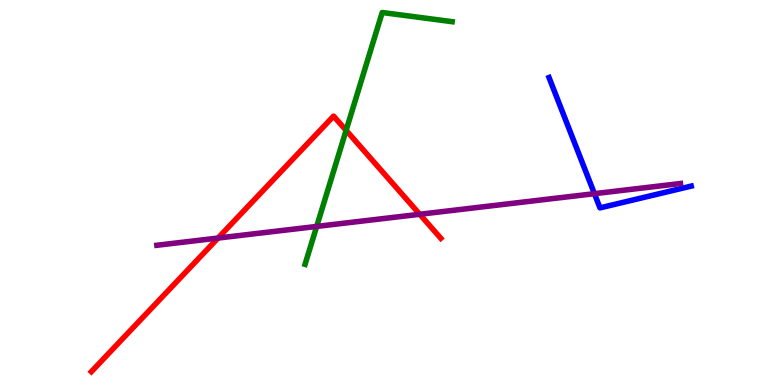[{'lines': ['blue', 'red'], 'intersections': []}, {'lines': ['green', 'red'], 'intersections': [{'x': 4.47, 'y': 6.61}]}, {'lines': ['purple', 'red'], 'intersections': [{'x': 2.81, 'y': 3.82}, {'x': 5.42, 'y': 4.43}]}, {'lines': ['blue', 'green'], 'intersections': []}, {'lines': ['blue', 'purple'], 'intersections': [{'x': 7.67, 'y': 4.97}]}, {'lines': ['green', 'purple'], 'intersections': [{'x': 4.09, 'y': 4.12}]}]